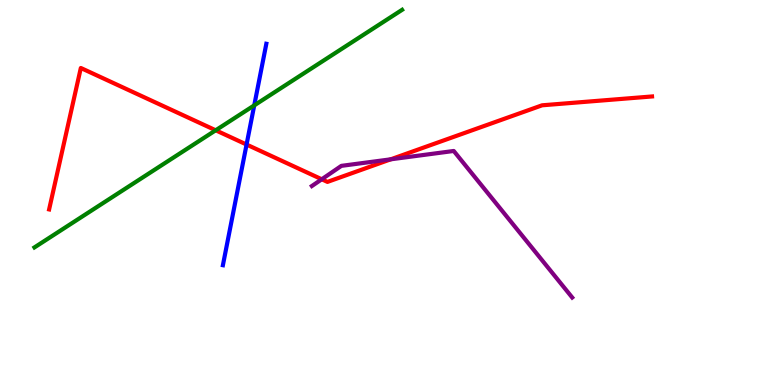[{'lines': ['blue', 'red'], 'intersections': [{'x': 3.18, 'y': 6.25}]}, {'lines': ['green', 'red'], 'intersections': [{'x': 2.78, 'y': 6.62}]}, {'lines': ['purple', 'red'], 'intersections': [{'x': 4.15, 'y': 5.34}, {'x': 5.04, 'y': 5.86}]}, {'lines': ['blue', 'green'], 'intersections': [{'x': 3.28, 'y': 7.26}]}, {'lines': ['blue', 'purple'], 'intersections': []}, {'lines': ['green', 'purple'], 'intersections': []}]